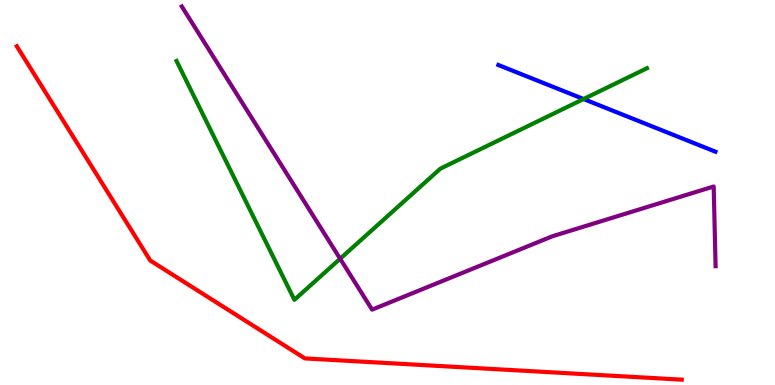[{'lines': ['blue', 'red'], 'intersections': []}, {'lines': ['green', 'red'], 'intersections': []}, {'lines': ['purple', 'red'], 'intersections': []}, {'lines': ['blue', 'green'], 'intersections': [{'x': 7.53, 'y': 7.43}]}, {'lines': ['blue', 'purple'], 'intersections': []}, {'lines': ['green', 'purple'], 'intersections': [{'x': 4.39, 'y': 3.28}]}]